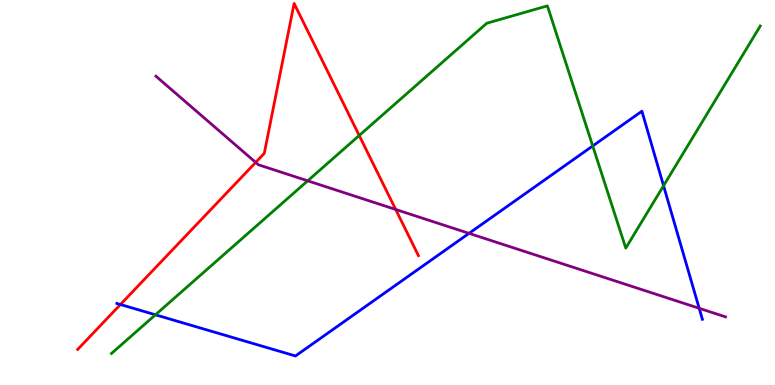[{'lines': ['blue', 'red'], 'intersections': [{'x': 1.55, 'y': 2.09}]}, {'lines': ['green', 'red'], 'intersections': [{'x': 4.64, 'y': 6.48}]}, {'lines': ['purple', 'red'], 'intersections': [{'x': 3.3, 'y': 5.78}, {'x': 5.11, 'y': 4.56}]}, {'lines': ['blue', 'green'], 'intersections': [{'x': 2.01, 'y': 1.82}, {'x': 7.65, 'y': 6.21}, {'x': 8.56, 'y': 5.18}]}, {'lines': ['blue', 'purple'], 'intersections': [{'x': 6.05, 'y': 3.94}, {'x': 9.02, 'y': 1.99}]}, {'lines': ['green', 'purple'], 'intersections': [{'x': 3.97, 'y': 5.3}]}]